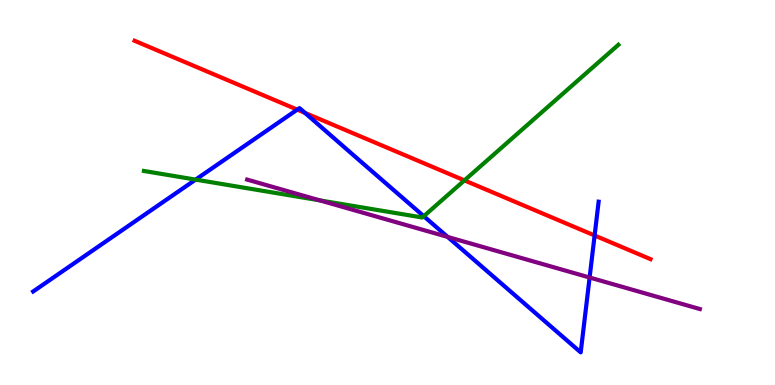[{'lines': ['blue', 'red'], 'intersections': [{'x': 3.84, 'y': 7.15}, {'x': 3.94, 'y': 7.07}, {'x': 7.67, 'y': 3.88}]}, {'lines': ['green', 'red'], 'intersections': [{'x': 5.99, 'y': 5.31}]}, {'lines': ['purple', 'red'], 'intersections': []}, {'lines': ['blue', 'green'], 'intersections': [{'x': 2.52, 'y': 5.33}, {'x': 5.47, 'y': 4.38}]}, {'lines': ['blue', 'purple'], 'intersections': [{'x': 5.78, 'y': 3.85}, {'x': 7.61, 'y': 2.79}]}, {'lines': ['green', 'purple'], 'intersections': [{'x': 4.13, 'y': 4.8}]}]